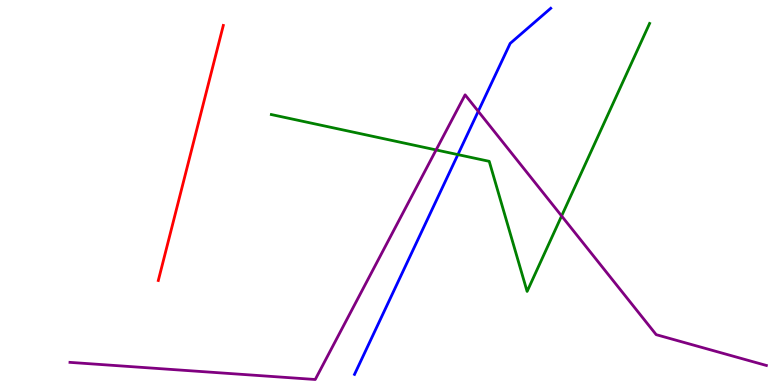[{'lines': ['blue', 'red'], 'intersections': []}, {'lines': ['green', 'red'], 'intersections': []}, {'lines': ['purple', 'red'], 'intersections': []}, {'lines': ['blue', 'green'], 'intersections': [{'x': 5.91, 'y': 5.98}]}, {'lines': ['blue', 'purple'], 'intersections': [{'x': 6.17, 'y': 7.11}]}, {'lines': ['green', 'purple'], 'intersections': [{'x': 5.63, 'y': 6.11}, {'x': 7.25, 'y': 4.39}]}]